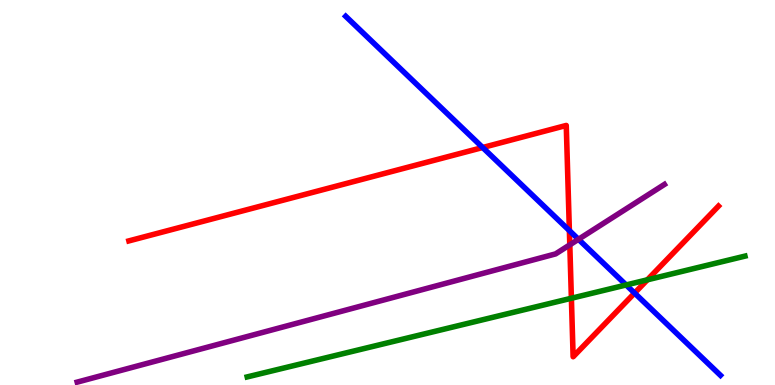[{'lines': ['blue', 'red'], 'intersections': [{'x': 6.23, 'y': 6.17}, {'x': 7.35, 'y': 4.01}, {'x': 8.19, 'y': 2.39}]}, {'lines': ['green', 'red'], 'intersections': [{'x': 7.37, 'y': 2.25}, {'x': 8.35, 'y': 2.73}]}, {'lines': ['purple', 'red'], 'intersections': [{'x': 7.35, 'y': 3.64}]}, {'lines': ['blue', 'green'], 'intersections': [{'x': 8.08, 'y': 2.6}]}, {'lines': ['blue', 'purple'], 'intersections': [{'x': 7.46, 'y': 3.78}]}, {'lines': ['green', 'purple'], 'intersections': []}]